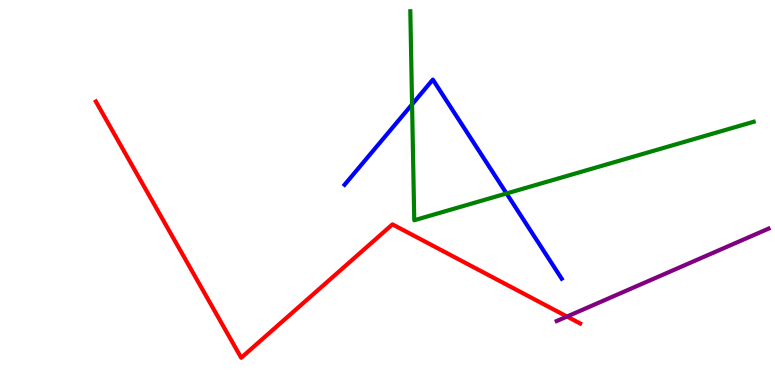[{'lines': ['blue', 'red'], 'intersections': []}, {'lines': ['green', 'red'], 'intersections': []}, {'lines': ['purple', 'red'], 'intersections': [{'x': 7.32, 'y': 1.78}]}, {'lines': ['blue', 'green'], 'intersections': [{'x': 5.32, 'y': 7.29}, {'x': 6.54, 'y': 4.97}]}, {'lines': ['blue', 'purple'], 'intersections': []}, {'lines': ['green', 'purple'], 'intersections': []}]